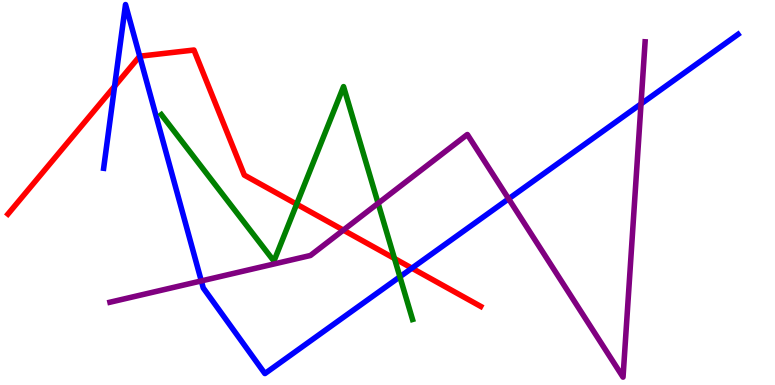[{'lines': ['blue', 'red'], 'intersections': [{'x': 1.48, 'y': 7.76}, {'x': 1.8, 'y': 8.54}, {'x': 5.31, 'y': 3.03}]}, {'lines': ['green', 'red'], 'intersections': [{'x': 3.83, 'y': 4.7}, {'x': 5.09, 'y': 3.29}]}, {'lines': ['purple', 'red'], 'intersections': [{'x': 4.43, 'y': 4.02}]}, {'lines': ['blue', 'green'], 'intersections': [{'x': 5.16, 'y': 2.81}]}, {'lines': ['blue', 'purple'], 'intersections': [{'x': 2.6, 'y': 2.7}, {'x': 6.56, 'y': 4.84}, {'x': 8.27, 'y': 7.3}]}, {'lines': ['green', 'purple'], 'intersections': [{'x': 4.88, 'y': 4.72}]}]